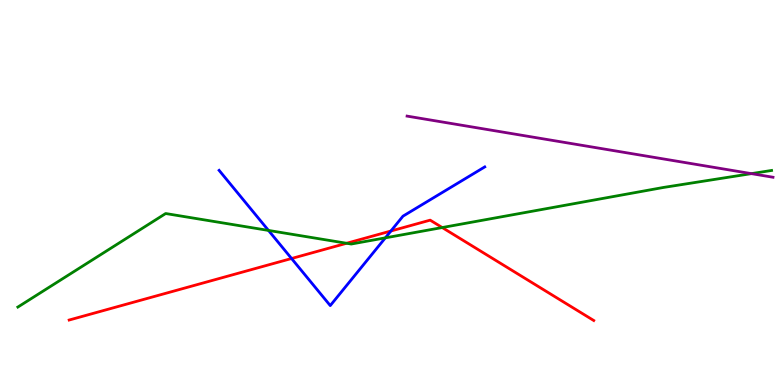[{'lines': ['blue', 'red'], 'intersections': [{'x': 3.76, 'y': 3.29}, {'x': 5.04, 'y': 4.0}]}, {'lines': ['green', 'red'], 'intersections': [{'x': 4.47, 'y': 3.68}, {'x': 5.71, 'y': 4.09}]}, {'lines': ['purple', 'red'], 'intersections': []}, {'lines': ['blue', 'green'], 'intersections': [{'x': 3.46, 'y': 4.01}, {'x': 4.97, 'y': 3.82}]}, {'lines': ['blue', 'purple'], 'intersections': []}, {'lines': ['green', 'purple'], 'intersections': [{'x': 9.7, 'y': 5.49}]}]